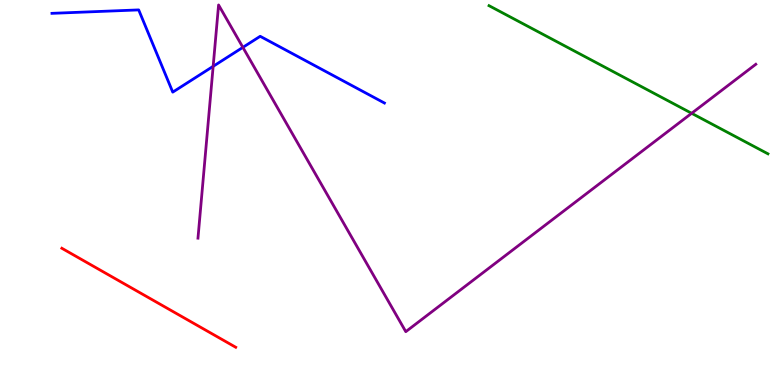[{'lines': ['blue', 'red'], 'intersections': []}, {'lines': ['green', 'red'], 'intersections': []}, {'lines': ['purple', 'red'], 'intersections': []}, {'lines': ['blue', 'green'], 'intersections': []}, {'lines': ['blue', 'purple'], 'intersections': [{'x': 2.75, 'y': 8.28}, {'x': 3.13, 'y': 8.77}]}, {'lines': ['green', 'purple'], 'intersections': [{'x': 8.92, 'y': 7.06}]}]